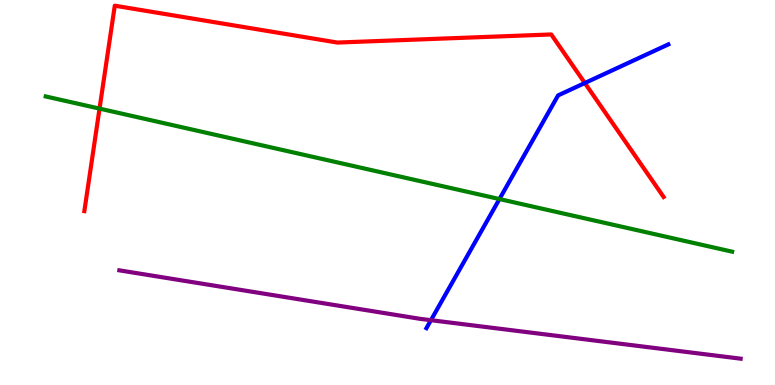[{'lines': ['blue', 'red'], 'intersections': [{'x': 7.55, 'y': 7.84}]}, {'lines': ['green', 'red'], 'intersections': [{'x': 1.28, 'y': 7.18}]}, {'lines': ['purple', 'red'], 'intersections': []}, {'lines': ['blue', 'green'], 'intersections': [{'x': 6.44, 'y': 4.83}]}, {'lines': ['blue', 'purple'], 'intersections': [{'x': 5.56, 'y': 1.68}]}, {'lines': ['green', 'purple'], 'intersections': []}]